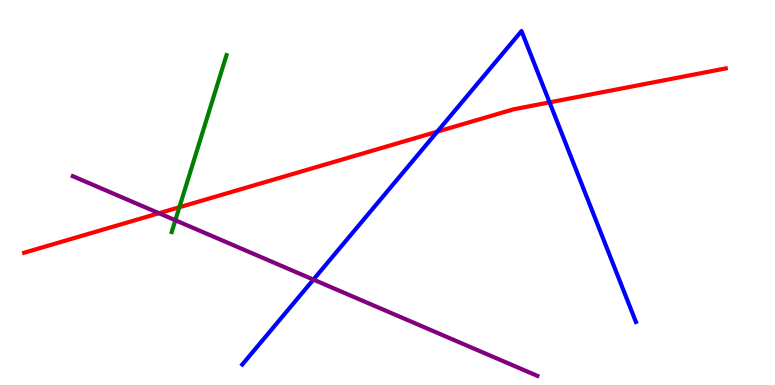[{'lines': ['blue', 'red'], 'intersections': [{'x': 5.64, 'y': 6.58}, {'x': 7.09, 'y': 7.34}]}, {'lines': ['green', 'red'], 'intersections': [{'x': 2.31, 'y': 4.62}]}, {'lines': ['purple', 'red'], 'intersections': [{'x': 2.05, 'y': 4.46}]}, {'lines': ['blue', 'green'], 'intersections': []}, {'lines': ['blue', 'purple'], 'intersections': [{'x': 4.04, 'y': 2.74}]}, {'lines': ['green', 'purple'], 'intersections': [{'x': 2.26, 'y': 4.28}]}]